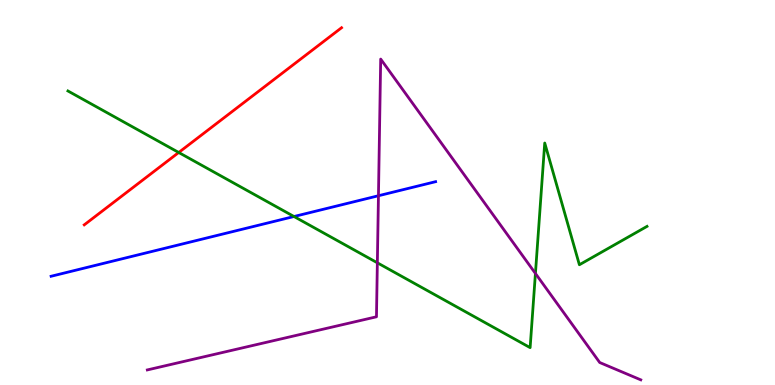[{'lines': ['blue', 'red'], 'intersections': []}, {'lines': ['green', 'red'], 'intersections': [{'x': 2.31, 'y': 6.04}]}, {'lines': ['purple', 'red'], 'intersections': []}, {'lines': ['blue', 'green'], 'intersections': [{'x': 3.79, 'y': 4.38}]}, {'lines': ['blue', 'purple'], 'intersections': [{'x': 4.88, 'y': 4.92}]}, {'lines': ['green', 'purple'], 'intersections': [{'x': 4.87, 'y': 3.17}, {'x': 6.91, 'y': 2.9}]}]